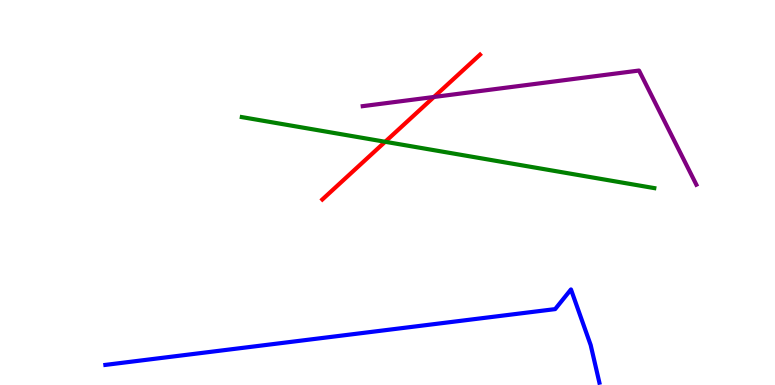[{'lines': ['blue', 'red'], 'intersections': []}, {'lines': ['green', 'red'], 'intersections': [{'x': 4.97, 'y': 6.32}]}, {'lines': ['purple', 'red'], 'intersections': [{'x': 5.6, 'y': 7.48}]}, {'lines': ['blue', 'green'], 'intersections': []}, {'lines': ['blue', 'purple'], 'intersections': []}, {'lines': ['green', 'purple'], 'intersections': []}]